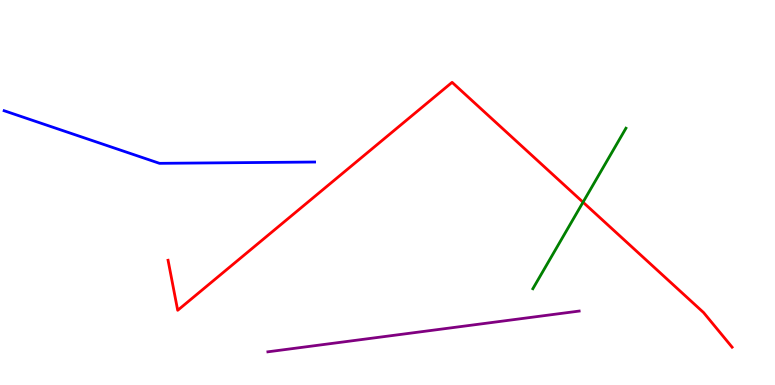[{'lines': ['blue', 'red'], 'intersections': []}, {'lines': ['green', 'red'], 'intersections': [{'x': 7.52, 'y': 4.75}]}, {'lines': ['purple', 'red'], 'intersections': []}, {'lines': ['blue', 'green'], 'intersections': []}, {'lines': ['blue', 'purple'], 'intersections': []}, {'lines': ['green', 'purple'], 'intersections': []}]